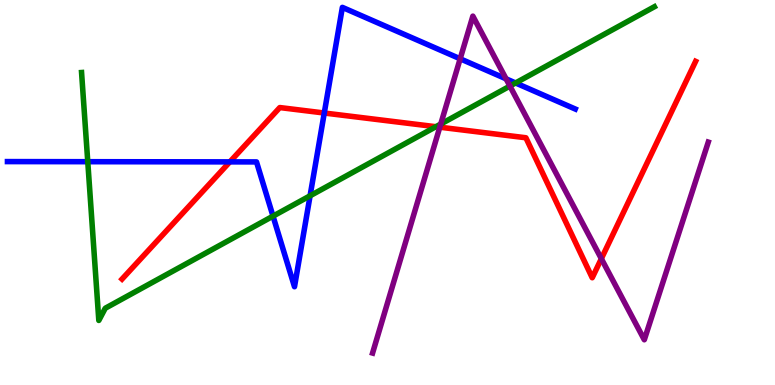[{'lines': ['blue', 'red'], 'intersections': [{'x': 2.97, 'y': 5.8}, {'x': 4.18, 'y': 7.06}]}, {'lines': ['green', 'red'], 'intersections': [{'x': 5.62, 'y': 6.71}]}, {'lines': ['purple', 'red'], 'intersections': [{'x': 5.67, 'y': 6.7}, {'x': 7.76, 'y': 3.28}]}, {'lines': ['blue', 'green'], 'intersections': [{'x': 1.13, 'y': 5.8}, {'x': 3.52, 'y': 4.39}, {'x': 4.0, 'y': 4.91}, {'x': 6.65, 'y': 7.85}]}, {'lines': ['blue', 'purple'], 'intersections': [{'x': 5.94, 'y': 8.47}, {'x': 6.53, 'y': 7.95}]}, {'lines': ['green', 'purple'], 'intersections': [{'x': 5.69, 'y': 6.78}, {'x': 6.58, 'y': 7.76}]}]